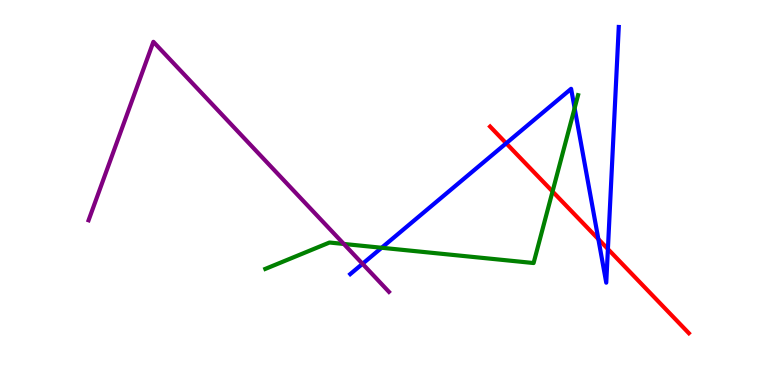[{'lines': ['blue', 'red'], 'intersections': [{'x': 6.53, 'y': 6.28}, {'x': 7.72, 'y': 3.79}, {'x': 7.84, 'y': 3.53}]}, {'lines': ['green', 'red'], 'intersections': [{'x': 7.13, 'y': 5.03}]}, {'lines': ['purple', 'red'], 'intersections': []}, {'lines': ['blue', 'green'], 'intersections': [{'x': 4.92, 'y': 3.56}, {'x': 7.41, 'y': 7.19}]}, {'lines': ['blue', 'purple'], 'intersections': [{'x': 4.68, 'y': 3.15}]}, {'lines': ['green', 'purple'], 'intersections': [{'x': 4.44, 'y': 3.66}]}]